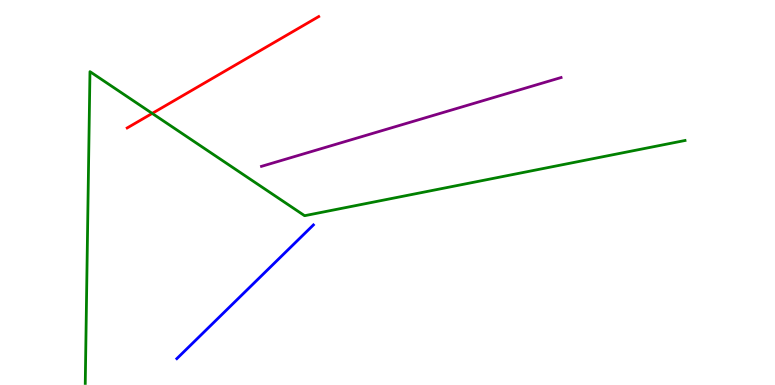[{'lines': ['blue', 'red'], 'intersections': []}, {'lines': ['green', 'red'], 'intersections': [{'x': 1.96, 'y': 7.05}]}, {'lines': ['purple', 'red'], 'intersections': []}, {'lines': ['blue', 'green'], 'intersections': []}, {'lines': ['blue', 'purple'], 'intersections': []}, {'lines': ['green', 'purple'], 'intersections': []}]